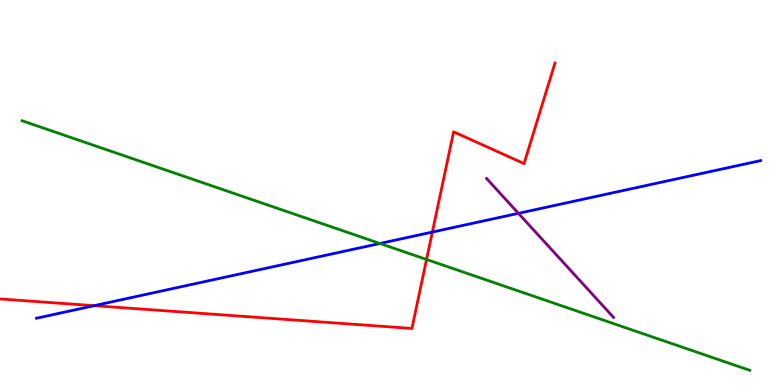[{'lines': ['blue', 'red'], 'intersections': [{'x': 1.21, 'y': 2.06}, {'x': 5.58, 'y': 3.97}]}, {'lines': ['green', 'red'], 'intersections': [{'x': 5.5, 'y': 3.26}]}, {'lines': ['purple', 'red'], 'intersections': []}, {'lines': ['blue', 'green'], 'intersections': [{'x': 4.9, 'y': 3.68}]}, {'lines': ['blue', 'purple'], 'intersections': [{'x': 6.69, 'y': 4.46}]}, {'lines': ['green', 'purple'], 'intersections': []}]